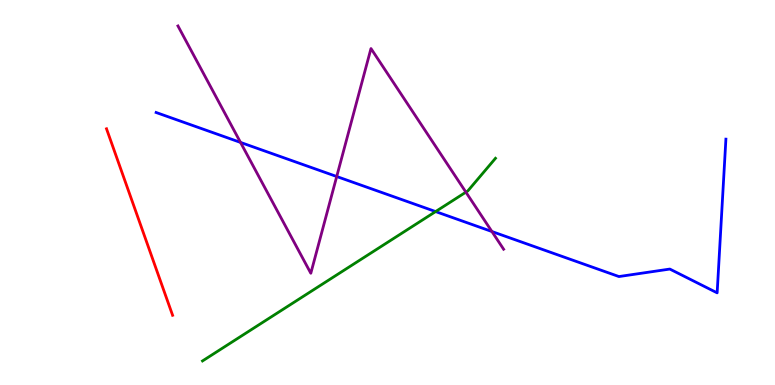[{'lines': ['blue', 'red'], 'intersections': []}, {'lines': ['green', 'red'], 'intersections': []}, {'lines': ['purple', 'red'], 'intersections': []}, {'lines': ['blue', 'green'], 'intersections': [{'x': 5.62, 'y': 4.5}]}, {'lines': ['blue', 'purple'], 'intersections': [{'x': 3.1, 'y': 6.3}, {'x': 4.34, 'y': 5.42}, {'x': 6.35, 'y': 3.99}]}, {'lines': ['green', 'purple'], 'intersections': [{'x': 6.01, 'y': 5.01}]}]